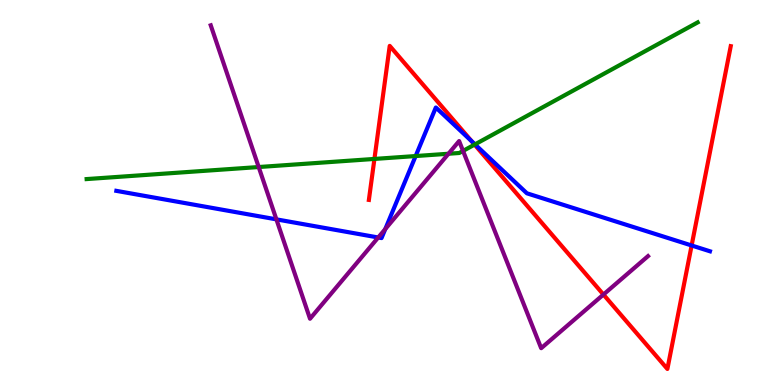[{'lines': ['blue', 'red'], 'intersections': [{'x': 6.09, 'y': 6.33}, {'x': 8.92, 'y': 3.62}]}, {'lines': ['green', 'red'], 'intersections': [{'x': 4.83, 'y': 5.87}, {'x': 6.12, 'y': 6.24}]}, {'lines': ['purple', 'red'], 'intersections': [{'x': 7.79, 'y': 2.35}]}, {'lines': ['blue', 'green'], 'intersections': [{'x': 5.36, 'y': 5.95}, {'x': 6.13, 'y': 6.25}]}, {'lines': ['blue', 'purple'], 'intersections': [{'x': 3.57, 'y': 4.3}, {'x': 4.88, 'y': 3.83}, {'x': 4.97, 'y': 4.05}]}, {'lines': ['green', 'purple'], 'intersections': [{'x': 3.34, 'y': 5.66}, {'x': 5.79, 'y': 6.01}, {'x': 5.97, 'y': 6.08}]}]